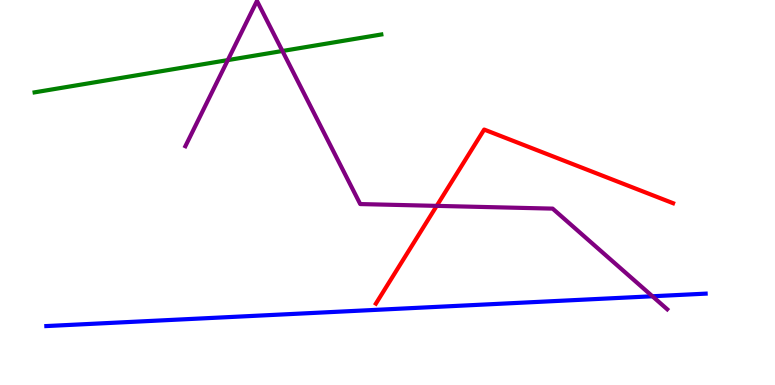[{'lines': ['blue', 'red'], 'intersections': []}, {'lines': ['green', 'red'], 'intersections': []}, {'lines': ['purple', 'red'], 'intersections': [{'x': 5.63, 'y': 4.65}]}, {'lines': ['blue', 'green'], 'intersections': []}, {'lines': ['blue', 'purple'], 'intersections': [{'x': 8.42, 'y': 2.3}]}, {'lines': ['green', 'purple'], 'intersections': [{'x': 2.94, 'y': 8.44}, {'x': 3.64, 'y': 8.68}]}]